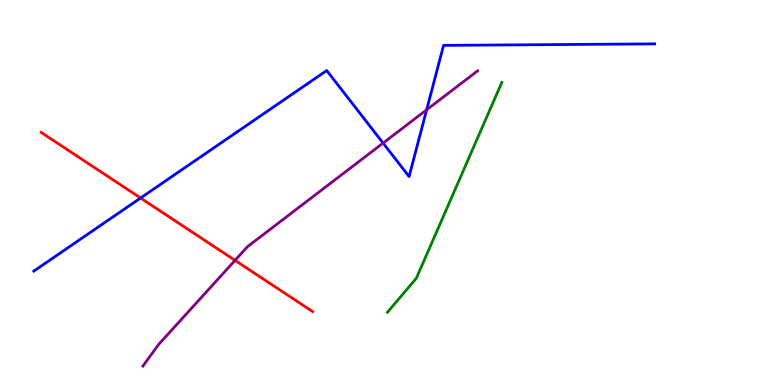[{'lines': ['blue', 'red'], 'intersections': [{'x': 1.81, 'y': 4.86}]}, {'lines': ['green', 'red'], 'intersections': []}, {'lines': ['purple', 'red'], 'intersections': [{'x': 3.03, 'y': 3.24}]}, {'lines': ['blue', 'green'], 'intersections': []}, {'lines': ['blue', 'purple'], 'intersections': [{'x': 4.94, 'y': 6.28}, {'x': 5.5, 'y': 7.15}]}, {'lines': ['green', 'purple'], 'intersections': []}]